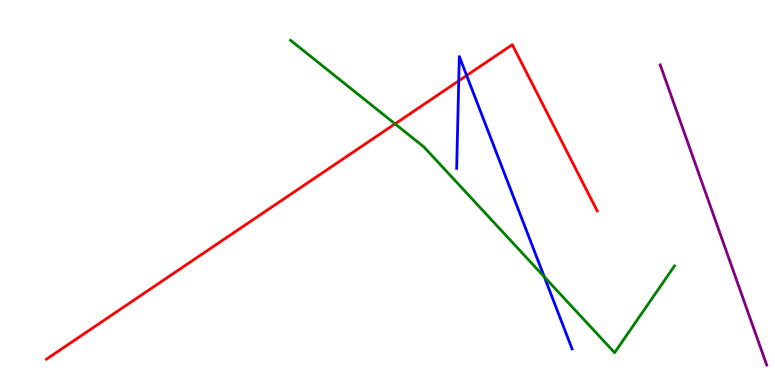[{'lines': ['blue', 'red'], 'intersections': [{'x': 5.92, 'y': 7.9}, {'x': 6.02, 'y': 8.04}]}, {'lines': ['green', 'red'], 'intersections': [{'x': 5.1, 'y': 6.78}]}, {'lines': ['purple', 'red'], 'intersections': []}, {'lines': ['blue', 'green'], 'intersections': [{'x': 7.02, 'y': 2.81}]}, {'lines': ['blue', 'purple'], 'intersections': []}, {'lines': ['green', 'purple'], 'intersections': []}]